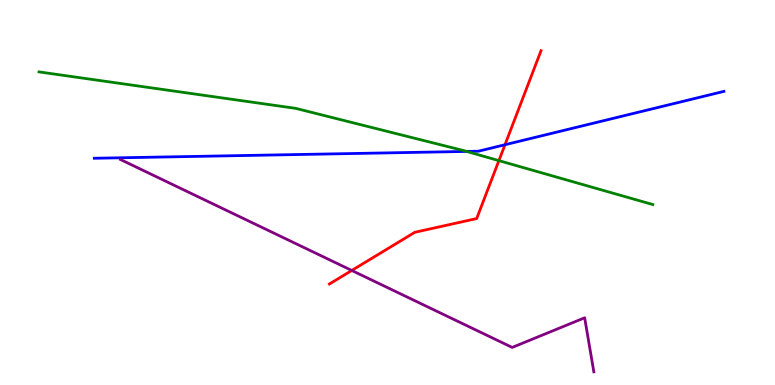[{'lines': ['blue', 'red'], 'intersections': [{'x': 6.52, 'y': 6.24}]}, {'lines': ['green', 'red'], 'intersections': [{'x': 6.44, 'y': 5.83}]}, {'lines': ['purple', 'red'], 'intersections': [{'x': 4.54, 'y': 2.97}]}, {'lines': ['blue', 'green'], 'intersections': [{'x': 6.02, 'y': 6.07}]}, {'lines': ['blue', 'purple'], 'intersections': []}, {'lines': ['green', 'purple'], 'intersections': []}]